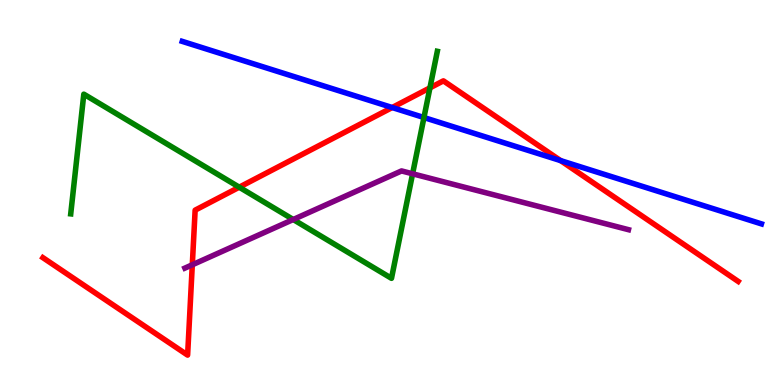[{'lines': ['blue', 'red'], 'intersections': [{'x': 5.06, 'y': 7.21}, {'x': 7.23, 'y': 5.83}]}, {'lines': ['green', 'red'], 'intersections': [{'x': 3.09, 'y': 5.14}, {'x': 5.55, 'y': 7.72}]}, {'lines': ['purple', 'red'], 'intersections': [{'x': 2.48, 'y': 3.12}]}, {'lines': ['blue', 'green'], 'intersections': [{'x': 5.47, 'y': 6.95}]}, {'lines': ['blue', 'purple'], 'intersections': []}, {'lines': ['green', 'purple'], 'intersections': [{'x': 3.78, 'y': 4.3}, {'x': 5.32, 'y': 5.49}]}]